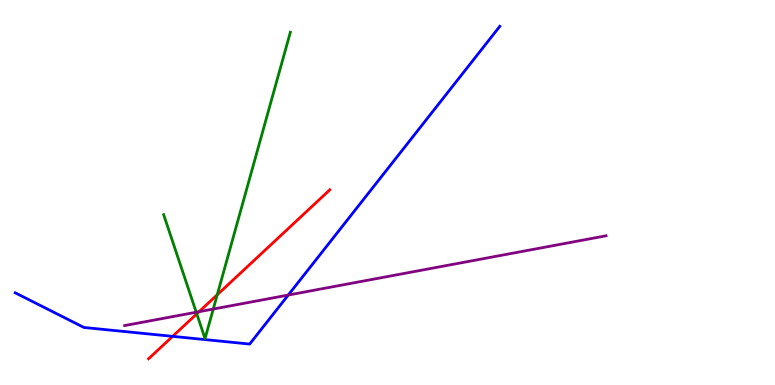[{'lines': ['blue', 'red'], 'intersections': [{'x': 2.23, 'y': 1.26}]}, {'lines': ['green', 'red'], 'intersections': [{'x': 2.54, 'y': 1.85}, {'x': 2.8, 'y': 2.34}]}, {'lines': ['purple', 'red'], 'intersections': [{'x': 2.57, 'y': 1.9}]}, {'lines': ['blue', 'green'], 'intersections': []}, {'lines': ['blue', 'purple'], 'intersections': [{'x': 3.72, 'y': 2.34}]}, {'lines': ['green', 'purple'], 'intersections': [{'x': 2.53, 'y': 1.89}, {'x': 2.75, 'y': 1.97}]}]